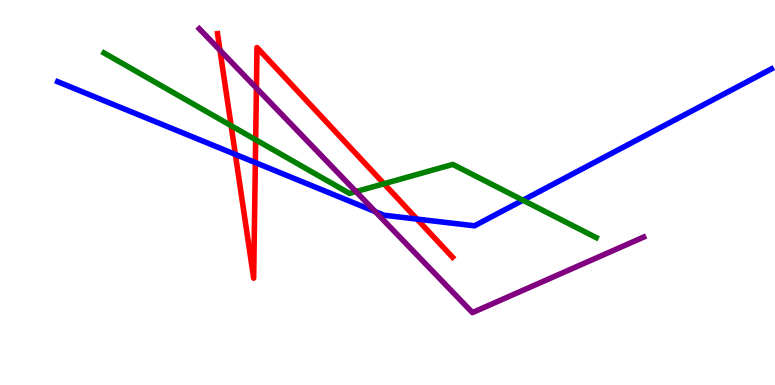[{'lines': ['blue', 'red'], 'intersections': [{'x': 3.04, 'y': 5.99}, {'x': 3.29, 'y': 5.78}, {'x': 5.38, 'y': 4.31}]}, {'lines': ['green', 'red'], 'intersections': [{'x': 2.98, 'y': 6.74}, {'x': 3.3, 'y': 6.37}, {'x': 4.95, 'y': 5.23}]}, {'lines': ['purple', 'red'], 'intersections': [{'x': 2.84, 'y': 8.7}, {'x': 3.31, 'y': 7.71}]}, {'lines': ['blue', 'green'], 'intersections': [{'x': 6.75, 'y': 4.8}]}, {'lines': ['blue', 'purple'], 'intersections': [{'x': 4.84, 'y': 4.5}]}, {'lines': ['green', 'purple'], 'intersections': [{'x': 4.59, 'y': 5.02}]}]